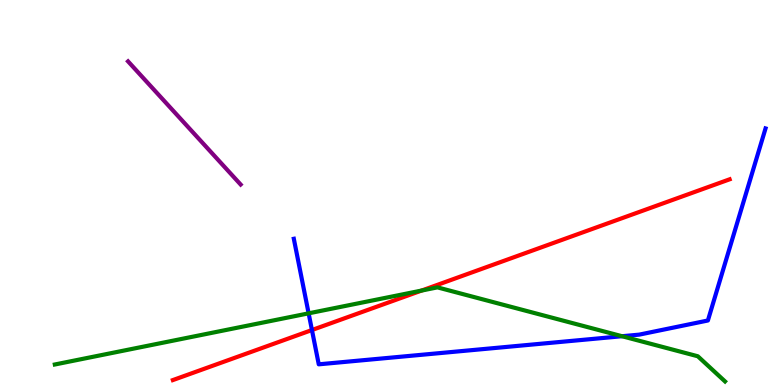[{'lines': ['blue', 'red'], 'intersections': [{'x': 4.03, 'y': 1.43}]}, {'lines': ['green', 'red'], 'intersections': [{'x': 5.44, 'y': 2.45}]}, {'lines': ['purple', 'red'], 'intersections': []}, {'lines': ['blue', 'green'], 'intersections': [{'x': 3.98, 'y': 1.86}, {'x': 8.03, 'y': 1.27}]}, {'lines': ['blue', 'purple'], 'intersections': []}, {'lines': ['green', 'purple'], 'intersections': []}]